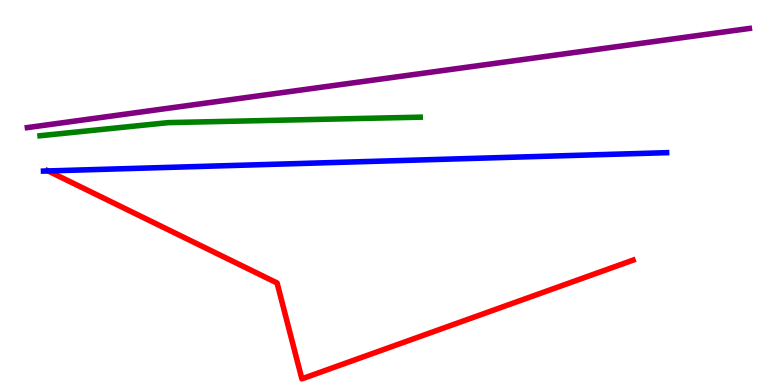[{'lines': ['blue', 'red'], 'intersections': [{'x': 0.62, 'y': 5.56}]}, {'lines': ['green', 'red'], 'intersections': []}, {'lines': ['purple', 'red'], 'intersections': []}, {'lines': ['blue', 'green'], 'intersections': []}, {'lines': ['blue', 'purple'], 'intersections': []}, {'lines': ['green', 'purple'], 'intersections': []}]